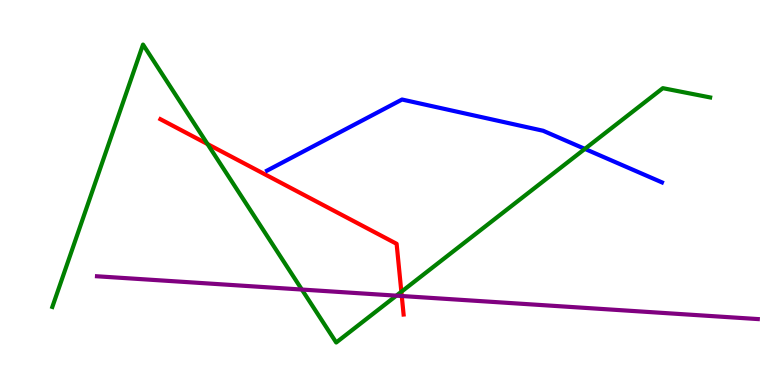[{'lines': ['blue', 'red'], 'intersections': []}, {'lines': ['green', 'red'], 'intersections': [{'x': 2.68, 'y': 6.26}, {'x': 5.18, 'y': 2.42}]}, {'lines': ['purple', 'red'], 'intersections': [{'x': 5.18, 'y': 2.31}]}, {'lines': ['blue', 'green'], 'intersections': [{'x': 7.55, 'y': 6.13}]}, {'lines': ['blue', 'purple'], 'intersections': []}, {'lines': ['green', 'purple'], 'intersections': [{'x': 3.9, 'y': 2.48}, {'x': 5.11, 'y': 2.32}]}]